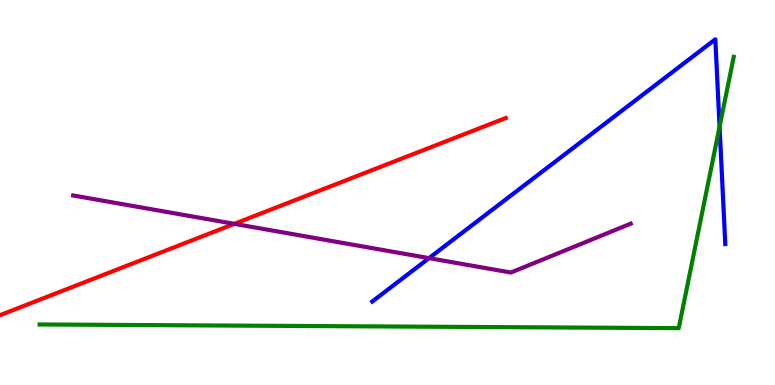[{'lines': ['blue', 'red'], 'intersections': []}, {'lines': ['green', 'red'], 'intersections': []}, {'lines': ['purple', 'red'], 'intersections': [{'x': 3.02, 'y': 4.19}]}, {'lines': ['blue', 'green'], 'intersections': [{'x': 9.28, 'y': 6.71}]}, {'lines': ['blue', 'purple'], 'intersections': [{'x': 5.54, 'y': 3.3}]}, {'lines': ['green', 'purple'], 'intersections': []}]